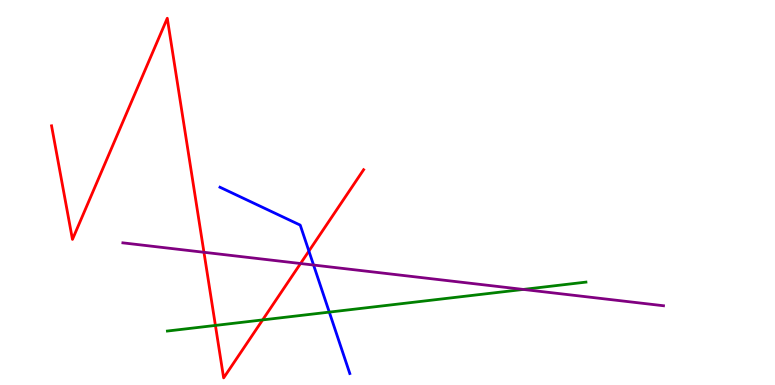[{'lines': ['blue', 'red'], 'intersections': [{'x': 3.99, 'y': 3.48}]}, {'lines': ['green', 'red'], 'intersections': [{'x': 2.78, 'y': 1.55}, {'x': 3.39, 'y': 1.69}]}, {'lines': ['purple', 'red'], 'intersections': [{'x': 2.63, 'y': 3.45}, {'x': 3.88, 'y': 3.16}]}, {'lines': ['blue', 'green'], 'intersections': [{'x': 4.25, 'y': 1.89}]}, {'lines': ['blue', 'purple'], 'intersections': [{'x': 4.05, 'y': 3.12}]}, {'lines': ['green', 'purple'], 'intersections': [{'x': 6.75, 'y': 2.48}]}]